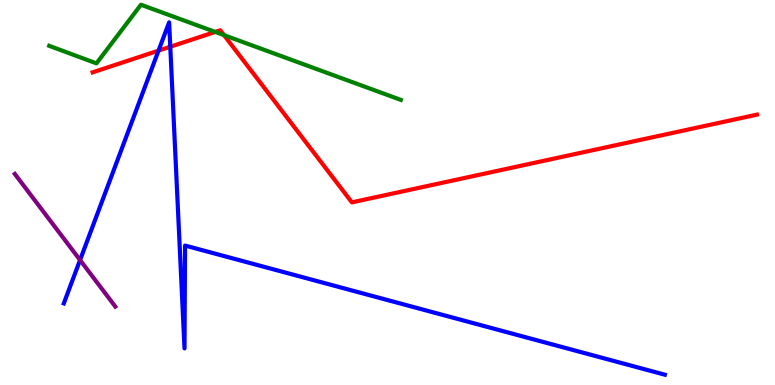[{'lines': ['blue', 'red'], 'intersections': [{'x': 2.05, 'y': 8.69}, {'x': 2.2, 'y': 8.79}]}, {'lines': ['green', 'red'], 'intersections': [{'x': 2.78, 'y': 9.17}, {'x': 2.89, 'y': 9.09}]}, {'lines': ['purple', 'red'], 'intersections': []}, {'lines': ['blue', 'green'], 'intersections': []}, {'lines': ['blue', 'purple'], 'intersections': [{'x': 1.03, 'y': 3.25}]}, {'lines': ['green', 'purple'], 'intersections': []}]